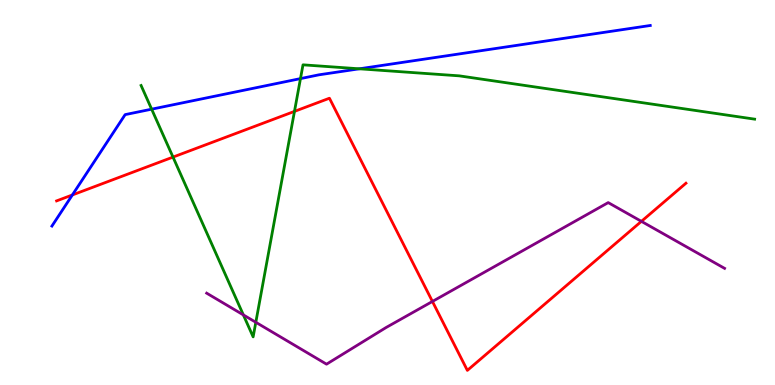[{'lines': ['blue', 'red'], 'intersections': [{'x': 0.934, 'y': 4.94}]}, {'lines': ['green', 'red'], 'intersections': [{'x': 2.23, 'y': 5.92}, {'x': 3.8, 'y': 7.11}]}, {'lines': ['purple', 'red'], 'intersections': [{'x': 5.58, 'y': 2.17}, {'x': 8.28, 'y': 4.25}]}, {'lines': ['blue', 'green'], 'intersections': [{'x': 1.96, 'y': 7.16}, {'x': 3.88, 'y': 7.96}, {'x': 4.64, 'y': 8.21}]}, {'lines': ['blue', 'purple'], 'intersections': []}, {'lines': ['green', 'purple'], 'intersections': [{'x': 3.14, 'y': 1.82}, {'x': 3.3, 'y': 1.63}]}]